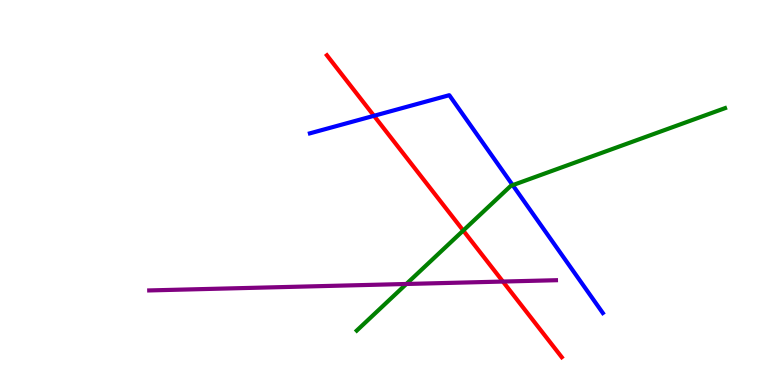[{'lines': ['blue', 'red'], 'intersections': [{'x': 4.83, 'y': 6.99}]}, {'lines': ['green', 'red'], 'intersections': [{'x': 5.98, 'y': 4.01}]}, {'lines': ['purple', 'red'], 'intersections': [{'x': 6.49, 'y': 2.69}]}, {'lines': ['blue', 'green'], 'intersections': [{'x': 6.62, 'y': 5.19}]}, {'lines': ['blue', 'purple'], 'intersections': []}, {'lines': ['green', 'purple'], 'intersections': [{'x': 5.24, 'y': 2.62}]}]